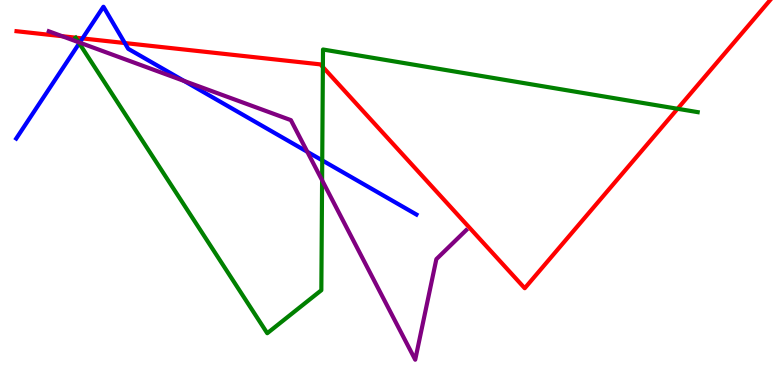[{'lines': ['blue', 'red'], 'intersections': [{'x': 1.06, 'y': 9.0}, {'x': 1.61, 'y': 8.88}]}, {'lines': ['green', 'red'], 'intersections': [{'x': 4.17, 'y': 8.26}, {'x': 8.74, 'y': 7.17}]}, {'lines': ['purple', 'red'], 'intersections': [{'x': 0.803, 'y': 9.06}]}, {'lines': ['blue', 'green'], 'intersections': [{'x': 1.02, 'y': 8.88}, {'x': 4.16, 'y': 5.83}]}, {'lines': ['blue', 'purple'], 'intersections': [{'x': 1.03, 'y': 8.89}, {'x': 2.38, 'y': 7.9}, {'x': 3.97, 'y': 6.06}]}, {'lines': ['green', 'purple'], 'intersections': [{'x': 1.01, 'y': 8.9}, {'x': 4.16, 'y': 5.32}]}]